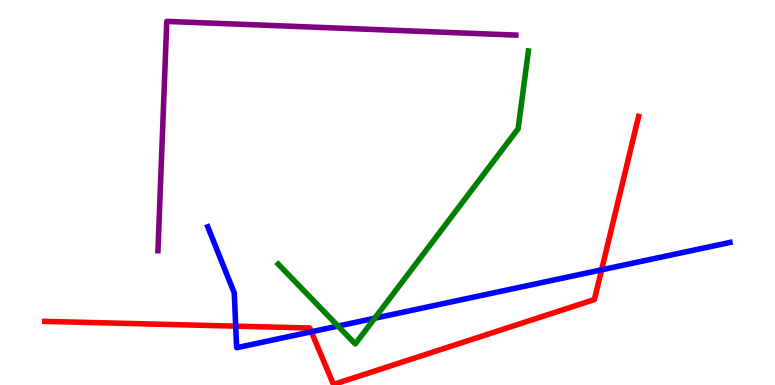[{'lines': ['blue', 'red'], 'intersections': [{'x': 3.04, 'y': 1.53}, {'x': 4.02, 'y': 1.38}, {'x': 7.76, 'y': 2.99}]}, {'lines': ['green', 'red'], 'intersections': []}, {'lines': ['purple', 'red'], 'intersections': []}, {'lines': ['blue', 'green'], 'intersections': [{'x': 4.36, 'y': 1.53}, {'x': 4.84, 'y': 1.73}]}, {'lines': ['blue', 'purple'], 'intersections': []}, {'lines': ['green', 'purple'], 'intersections': []}]